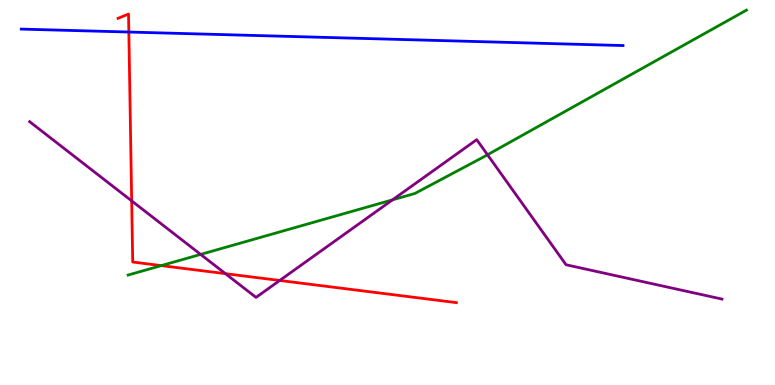[{'lines': ['blue', 'red'], 'intersections': [{'x': 1.66, 'y': 9.17}]}, {'lines': ['green', 'red'], 'intersections': [{'x': 2.08, 'y': 3.1}]}, {'lines': ['purple', 'red'], 'intersections': [{'x': 1.7, 'y': 4.78}, {'x': 2.91, 'y': 2.89}, {'x': 3.61, 'y': 2.72}]}, {'lines': ['blue', 'green'], 'intersections': []}, {'lines': ['blue', 'purple'], 'intersections': []}, {'lines': ['green', 'purple'], 'intersections': [{'x': 2.59, 'y': 3.39}, {'x': 5.06, 'y': 4.81}, {'x': 6.29, 'y': 5.98}]}]